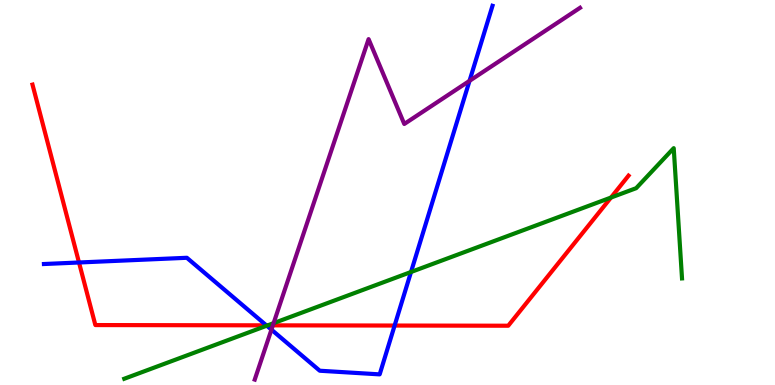[{'lines': ['blue', 'red'], 'intersections': [{'x': 1.02, 'y': 3.18}, {'x': 3.44, 'y': 1.55}, {'x': 5.09, 'y': 1.54}]}, {'lines': ['green', 'red'], 'intersections': [{'x': 3.45, 'y': 1.55}, {'x': 7.88, 'y': 4.87}]}, {'lines': ['purple', 'red'], 'intersections': [{'x': 3.52, 'y': 1.55}]}, {'lines': ['blue', 'green'], 'intersections': [{'x': 3.44, 'y': 1.54}, {'x': 5.3, 'y': 2.94}]}, {'lines': ['blue', 'purple'], 'intersections': [{'x': 3.5, 'y': 1.44}, {'x': 6.06, 'y': 7.9}]}, {'lines': ['green', 'purple'], 'intersections': [{'x': 3.53, 'y': 1.61}]}]